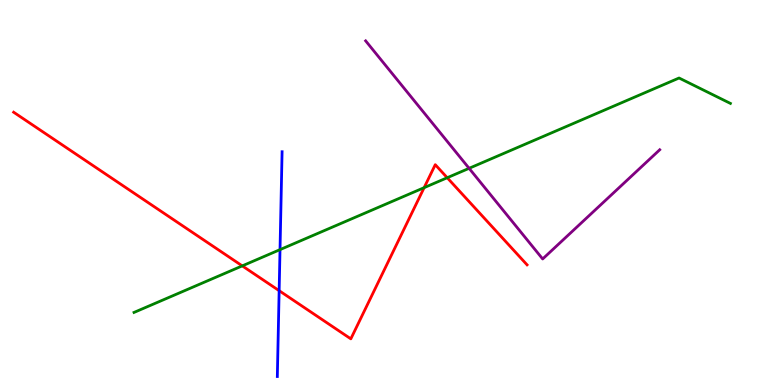[{'lines': ['blue', 'red'], 'intersections': [{'x': 3.6, 'y': 2.45}]}, {'lines': ['green', 'red'], 'intersections': [{'x': 3.13, 'y': 3.09}, {'x': 5.47, 'y': 5.13}, {'x': 5.77, 'y': 5.38}]}, {'lines': ['purple', 'red'], 'intersections': []}, {'lines': ['blue', 'green'], 'intersections': [{'x': 3.61, 'y': 3.52}]}, {'lines': ['blue', 'purple'], 'intersections': []}, {'lines': ['green', 'purple'], 'intersections': [{'x': 6.05, 'y': 5.63}]}]